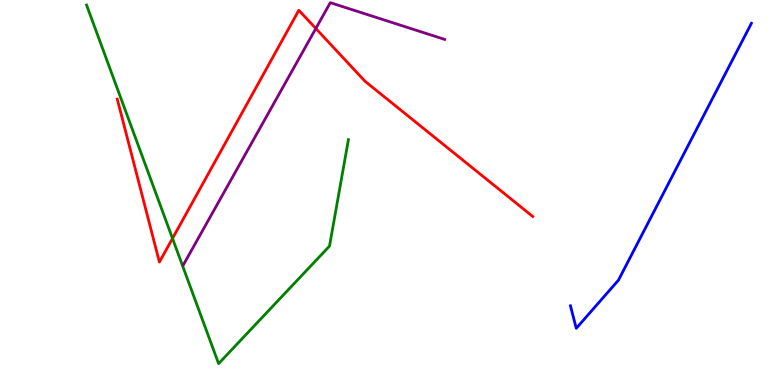[{'lines': ['blue', 'red'], 'intersections': []}, {'lines': ['green', 'red'], 'intersections': [{'x': 2.23, 'y': 3.81}]}, {'lines': ['purple', 'red'], 'intersections': [{'x': 4.08, 'y': 9.26}]}, {'lines': ['blue', 'green'], 'intersections': []}, {'lines': ['blue', 'purple'], 'intersections': []}, {'lines': ['green', 'purple'], 'intersections': []}]